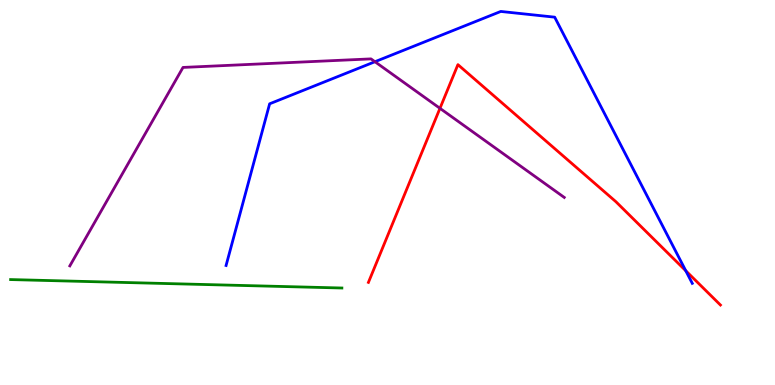[{'lines': ['blue', 'red'], 'intersections': [{'x': 8.85, 'y': 2.97}]}, {'lines': ['green', 'red'], 'intersections': []}, {'lines': ['purple', 'red'], 'intersections': [{'x': 5.68, 'y': 7.19}]}, {'lines': ['blue', 'green'], 'intersections': []}, {'lines': ['blue', 'purple'], 'intersections': [{'x': 4.84, 'y': 8.4}]}, {'lines': ['green', 'purple'], 'intersections': []}]